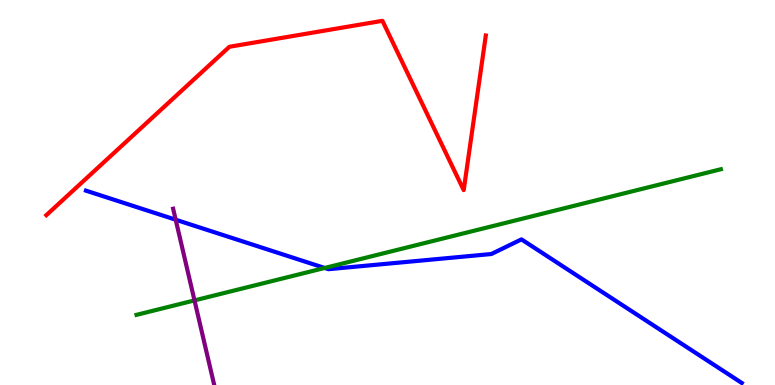[{'lines': ['blue', 'red'], 'intersections': []}, {'lines': ['green', 'red'], 'intersections': []}, {'lines': ['purple', 'red'], 'intersections': []}, {'lines': ['blue', 'green'], 'intersections': [{'x': 4.19, 'y': 3.04}]}, {'lines': ['blue', 'purple'], 'intersections': [{'x': 2.27, 'y': 4.29}]}, {'lines': ['green', 'purple'], 'intersections': [{'x': 2.51, 'y': 2.2}]}]